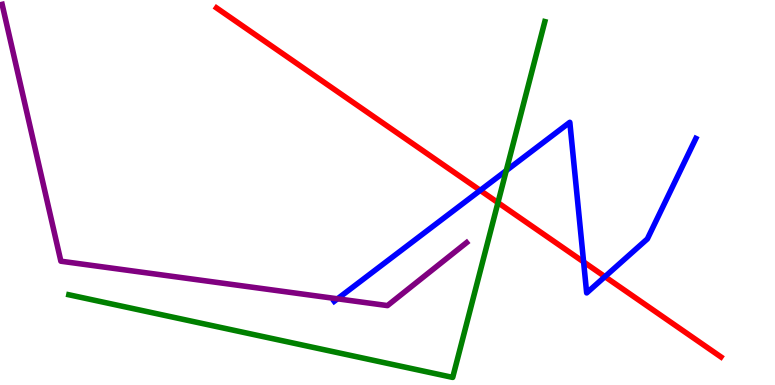[{'lines': ['blue', 'red'], 'intersections': [{'x': 6.2, 'y': 5.06}, {'x': 7.53, 'y': 3.2}, {'x': 7.81, 'y': 2.81}]}, {'lines': ['green', 'red'], 'intersections': [{'x': 6.43, 'y': 4.74}]}, {'lines': ['purple', 'red'], 'intersections': []}, {'lines': ['blue', 'green'], 'intersections': [{'x': 6.53, 'y': 5.57}]}, {'lines': ['blue', 'purple'], 'intersections': [{'x': 4.35, 'y': 2.24}]}, {'lines': ['green', 'purple'], 'intersections': []}]